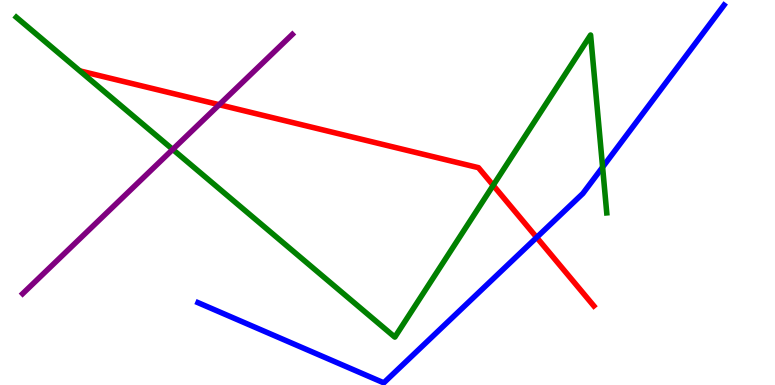[{'lines': ['blue', 'red'], 'intersections': [{'x': 6.92, 'y': 3.83}]}, {'lines': ['green', 'red'], 'intersections': [{'x': 6.36, 'y': 5.19}]}, {'lines': ['purple', 'red'], 'intersections': [{'x': 2.83, 'y': 7.28}]}, {'lines': ['blue', 'green'], 'intersections': [{'x': 7.78, 'y': 5.66}]}, {'lines': ['blue', 'purple'], 'intersections': []}, {'lines': ['green', 'purple'], 'intersections': [{'x': 2.23, 'y': 6.12}]}]